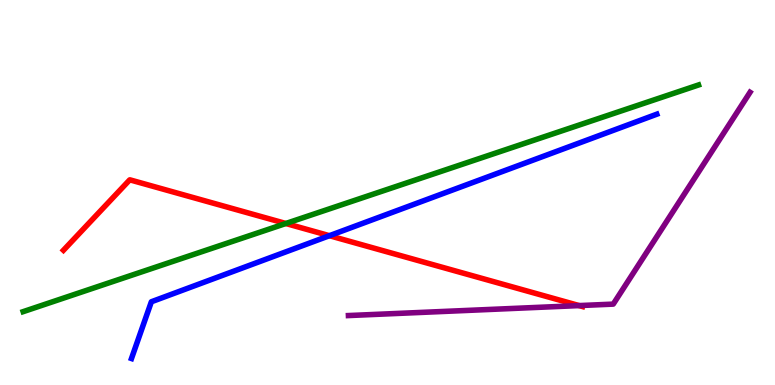[{'lines': ['blue', 'red'], 'intersections': [{'x': 4.25, 'y': 3.88}]}, {'lines': ['green', 'red'], 'intersections': [{'x': 3.69, 'y': 4.2}]}, {'lines': ['purple', 'red'], 'intersections': [{'x': 7.47, 'y': 2.06}]}, {'lines': ['blue', 'green'], 'intersections': []}, {'lines': ['blue', 'purple'], 'intersections': []}, {'lines': ['green', 'purple'], 'intersections': []}]